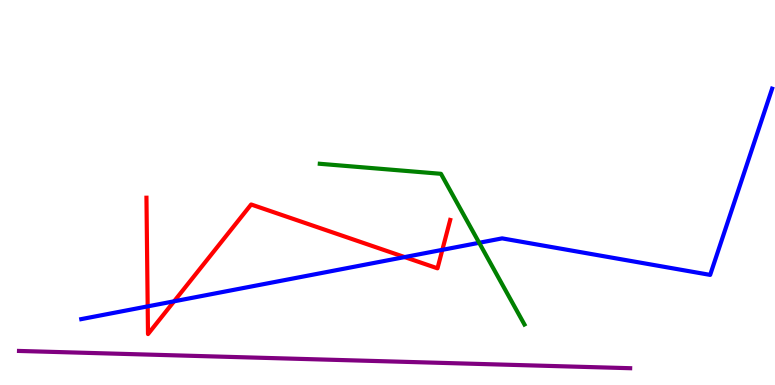[{'lines': ['blue', 'red'], 'intersections': [{'x': 1.91, 'y': 2.04}, {'x': 2.25, 'y': 2.17}, {'x': 5.22, 'y': 3.32}, {'x': 5.71, 'y': 3.51}]}, {'lines': ['green', 'red'], 'intersections': []}, {'lines': ['purple', 'red'], 'intersections': []}, {'lines': ['blue', 'green'], 'intersections': [{'x': 6.18, 'y': 3.69}]}, {'lines': ['blue', 'purple'], 'intersections': []}, {'lines': ['green', 'purple'], 'intersections': []}]